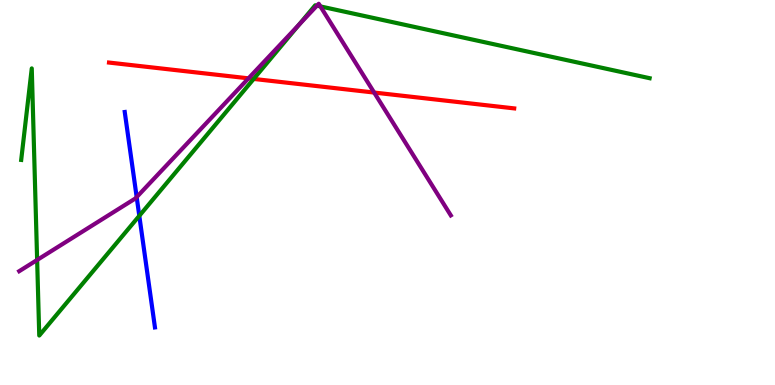[{'lines': ['blue', 'red'], 'intersections': []}, {'lines': ['green', 'red'], 'intersections': [{'x': 3.27, 'y': 7.95}]}, {'lines': ['purple', 'red'], 'intersections': [{'x': 3.21, 'y': 7.97}, {'x': 4.83, 'y': 7.6}]}, {'lines': ['blue', 'green'], 'intersections': [{'x': 1.8, 'y': 4.39}]}, {'lines': ['blue', 'purple'], 'intersections': [{'x': 1.76, 'y': 4.88}]}, {'lines': ['green', 'purple'], 'intersections': [{'x': 0.479, 'y': 3.25}, {'x': 3.86, 'y': 9.36}, {'x': 4.09, 'y': 9.85}, {'x': 4.13, 'y': 9.83}]}]